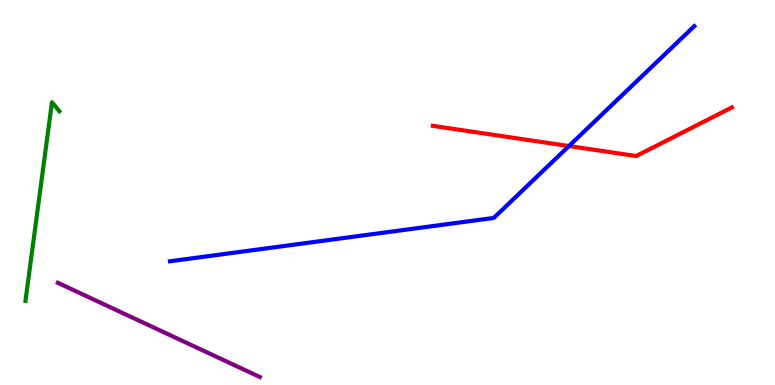[{'lines': ['blue', 'red'], 'intersections': [{'x': 7.34, 'y': 6.21}]}, {'lines': ['green', 'red'], 'intersections': []}, {'lines': ['purple', 'red'], 'intersections': []}, {'lines': ['blue', 'green'], 'intersections': []}, {'lines': ['blue', 'purple'], 'intersections': []}, {'lines': ['green', 'purple'], 'intersections': []}]